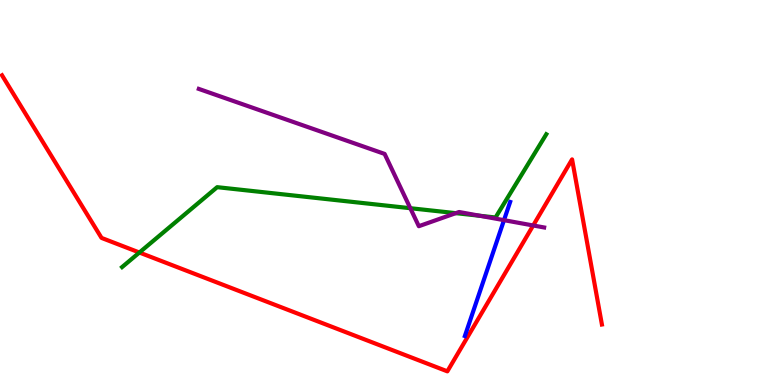[{'lines': ['blue', 'red'], 'intersections': []}, {'lines': ['green', 'red'], 'intersections': [{'x': 1.8, 'y': 3.44}]}, {'lines': ['purple', 'red'], 'intersections': [{'x': 6.88, 'y': 4.14}]}, {'lines': ['blue', 'green'], 'intersections': []}, {'lines': ['blue', 'purple'], 'intersections': [{'x': 6.5, 'y': 4.28}]}, {'lines': ['green', 'purple'], 'intersections': [{'x': 5.29, 'y': 4.59}, {'x': 5.88, 'y': 4.46}, {'x': 6.19, 'y': 4.4}]}]